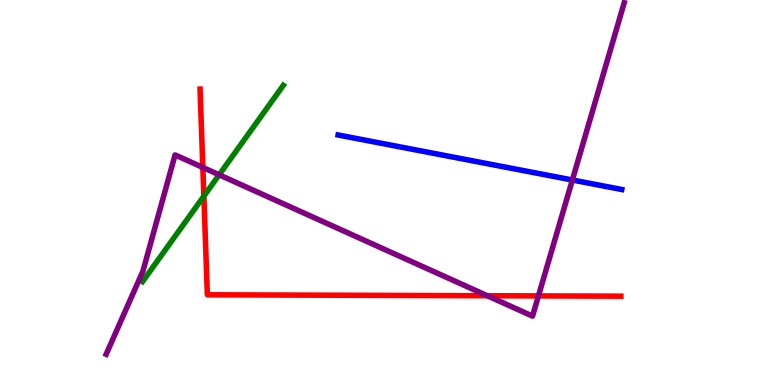[{'lines': ['blue', 'red'], 'intersections': []}, {'lines': ['green', 'red'], 'intersections': [{'x': 2.63, 'y': 4.91}]}, {'lines': ['purple', 'red'], 'intersections': [{'x': 2.62, 'y': 5.65}, {'x': 6.29, 'y': 2.32}, {'x': 6.95, 'y': 2.31}]}, {'lines': ['blue', 'green'], 'intersections': []}, {'lines': ['blue', 'purple'], 'intersections': [{'x': 7.39, 'y': 5.32}]}, {'lines': ['green', 'purple'], 'intersections': [{'x': 2.83, 'y': 5.46}]}]